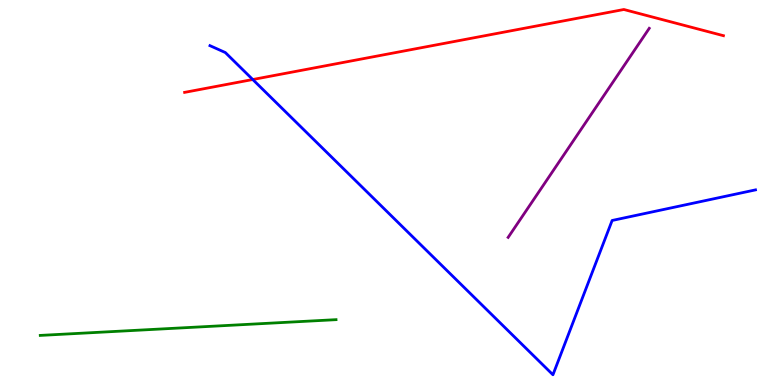[{'lines': ['blue', 'red'], 'intersections': [{'x': 3.26, 'y': 7.93}]}, {'lines': ['green', 'red'], 'intersections': []}, {'lines': ['purple', 'red'], 'intersections': []}, {'lines': ['blue', 'green'], 'intersections': []}, {'lines': ['blue', 'purple'], 'intersections': []}, {'lines': ['green', 'purple'], 'intersections': []}]